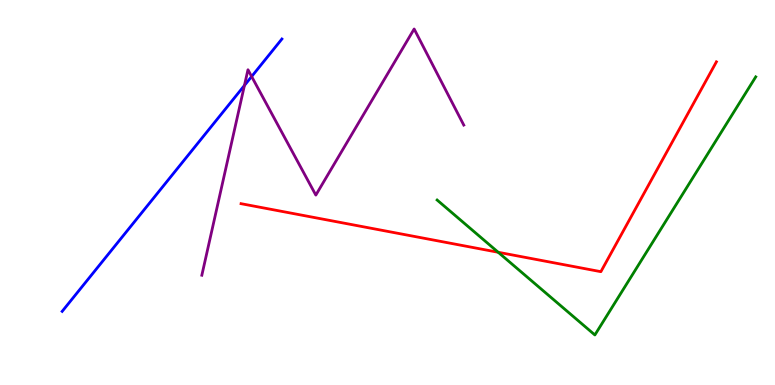[{'lines': ['blue', 'red'], 'intersections': []}, {'lines': ['green', 'red'], 'intersections': [{'x': 6.43, 'y': 3.45}]}, {'lines': ['purple', 'red'], 'intersections': []}, {'lines': ['blue', 'green'], 'intersections': []}, {'lines': ['blue', 'purple'], 'intersections': [{'x': 3.15, 'y': 7.78}, {'x': 3.25, 'y': 8.01}]}, {'lines': ['green', 'purple'], 'intersections': []}]